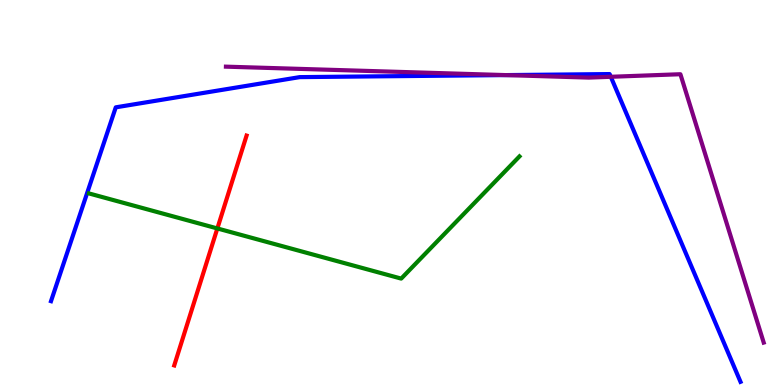[{'lines': ['blue', 'red'], 'intersections': []}, {'lines': ['green', 'red'], 'intersections': [{'x': 2.8, 'y': 4.07}]}, {'lines': ['purple', 'red'], 'intersections': []}, {'lines': ['blue', 'green'], 'intersections': []}, {'lines': ['blue', 'purple'], 'intersections': [{'x': 6.52, 'y': 8.05}, {'x': 7.88, 'y': 8.01}]}, {'lines': ['green', 'purple'], 'intersections': []}]